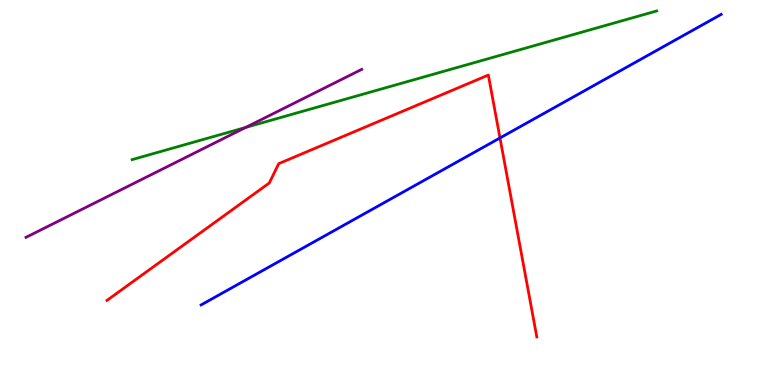[{'lines': ['blue', 'red'], 'intersections': [{'x': 6.45, 'y': 6.42}]}, {'lines': ['green', 'red'], 'intersections': []}, {'lines': ['purple', 'red'], 'intersections': []}, {'lines': ['blue', 'green'], 'intersections': []}, {'lines': ['blue', 'purple'], 'intersections': []}, {'lines': ['green', 'purple'], 'intersections': [{'x': 3.17, 'y': 6.69}]}]